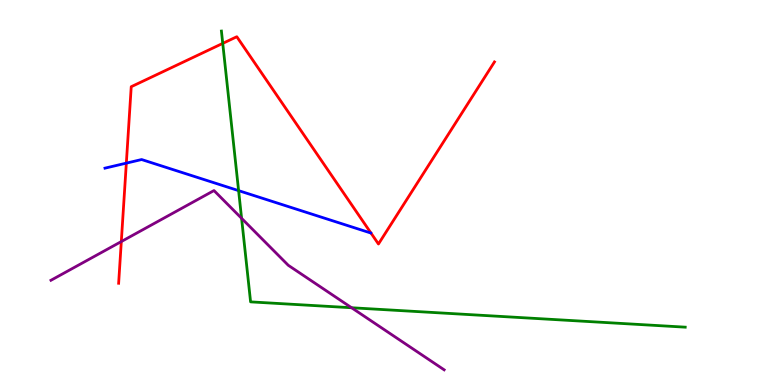[{'lines': ['blue', 'red'], 'intersections': [{'x': 1.63, 'y': 5.76}]}, {'lines': ['green', 'red'], 'intersections': [{'x': 2.87, 'y': 8.87}]}, {'lines': ['purple', 'red'], 'intersections': [{'x': 1.57, 'y': 3.73}]}, {'lines': ['blue', 'green'], 'intersections': [{'x': 3.08, 'y': 5.05}]}, {'lines': ['blue', 'purple'], 'intersections': []}, {'lines': ['green', 'purple'], 'intersections': [{'x': 3.12, 'y': 4.33}, {'x': 4.54, 'y': 2.01}]}]